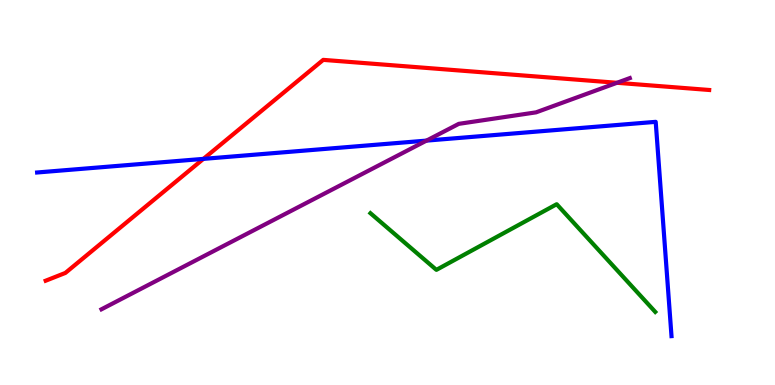[{'lines': ['blue', 'red'], 'intersections': [{'x': 2.62, 'y': 5.87}]}, {'lines': ['green', 'red'], 'intersections': []}, {'lines': ['purple', 'red'], 'intersections': [{'x': 7.96, 'y': 7.85}]}, {'lines': ['blue', 'green'], 'intersections': []}, {'lines': ['blue', 'purple'], 'intersections': [{'x': 5.5, 'y': 6.35}]}, {'lines': ['green', 'purple'], 'intersections': []}]